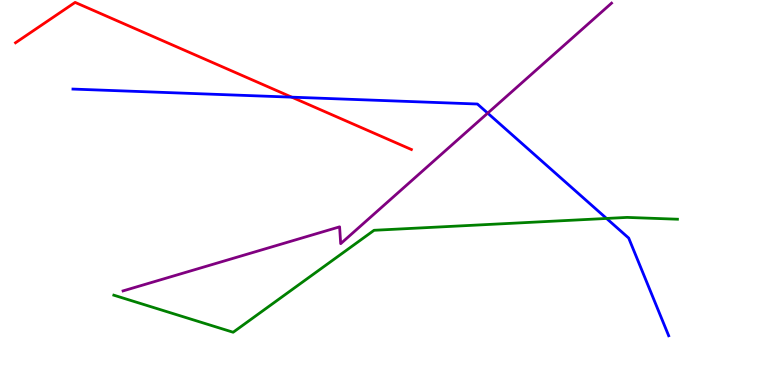[{'lines': ['blue', 'red'], 'intersections': [{'x': 3.76, 'y': 7.48}]}, {'lines': ['green', 'red'], 'intersections': []}, {'lines': ['purple', 'red'], 'intersections': []}, {'lines': ['blue', 'green'], 'intersections': [{'x': 7.83, 'y': 4.33}]}, {'lines': ['blue', 'purple'], 'intersections': [{'x': 6.29, 'y': 7.06}]}, {'lines': ['green', 'purple'], 'intersections': []}]